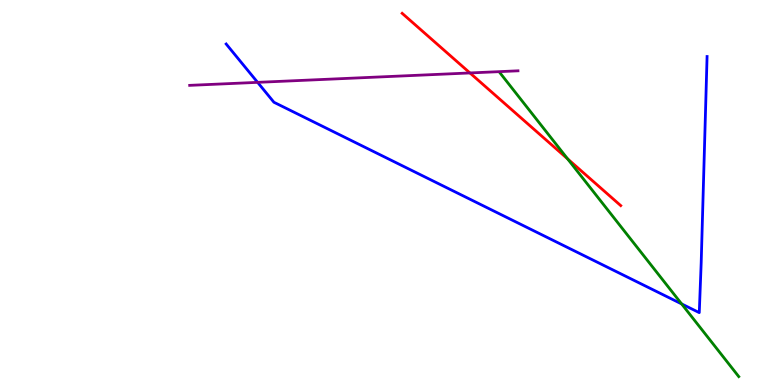[{'lines': ['blue', 'red'], 'intersections': []}, {'lines': ['green', 'red'], 'intersections': [{'x': 7.32, 'y': 5.87}]}, {'lines': ['purple', 'red'], 'intersections': [{'x': 6.06, 'y': 8.11}]}, {'lines': ['blue', 'green'], 'intersections': [{'x': 8.8, 'y': 2.11}]}, {'lines': ['blue', 'purple'], 'intersections': [{'x': 3.32, 'y': 7.86}]}, {'lines': ['green', 'purple'], 'intersections': []}]